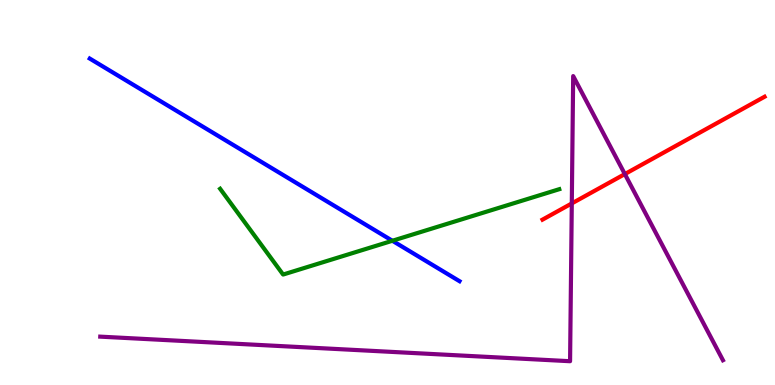[{'lines': ['blue', 'red'], 'intersections': []}, {'lines': ['green', 'red'], 'intersections': []}, {'lines': ['purple', 'red'], 'intersections': [{'x': 7.38, 'y': 4.72}, {'x': 8.06, 'y': 5.48}]}, {'lines': ['blue', 'green'], 'intersections': [{'x': 5.06, 'y': 3.75}]}, {'lines': ['blue', 'purple'], 'intersections': []}, {'lines': ['green', 'purple'], 'intersections': []}]